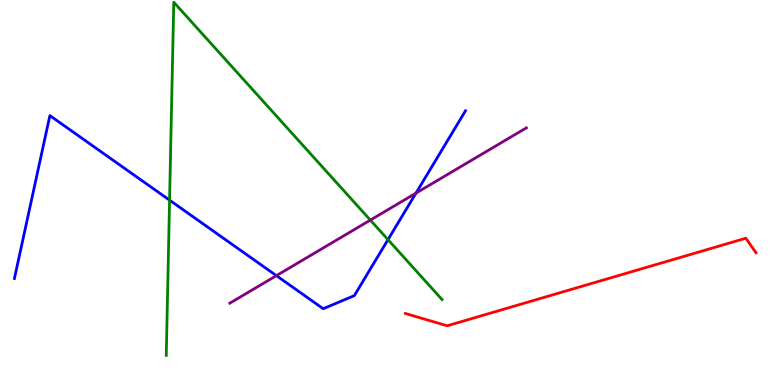[{'lines': ['blue', 'red'], 'intersections': []}, {'lines': ['green', 'red'], 'intersections': []}, {'lines': ['purple', 'red'], 'intersections': []}, {'lines': ['blue', 'green'], 'intersections': [{'x': 2.19, 'y': 4.8}, {'x': 5.01, 'y': 3.78}]}, {'lines': ['blue', 'purple'], 'intersections': [{'x': 3.57, 'y': 2.84}, {'x': 5.37, 'y': 4.98}]}, {'lines': ['green', 'purple'], 'intersections': [{'x': 4.78, 'y': 4.28}]}]